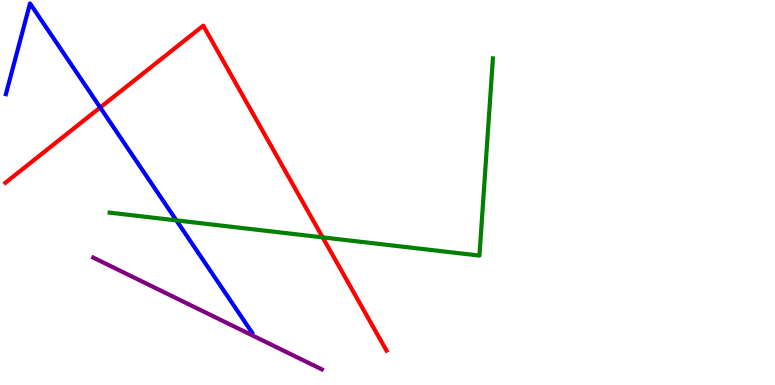[{'lines': ['blue', 'red'], 'intersections': [{'x': 1.29, 'y': 7.21}]}, {'lines': ['green', 'red'], 'intersections': [{'x': 4.16, 'y': 3.83}]}, {'lines': ['purple', 'red'], 'intersections': []}, {'lines': ['blue', 'green'], 'intersections': [{'x': 2.28, 'y': 4.28}]}, {'lines': ['blue', 'purple'], 'intersections': []}, {'lines': ['green', 'purple'], 'intersections': []}]